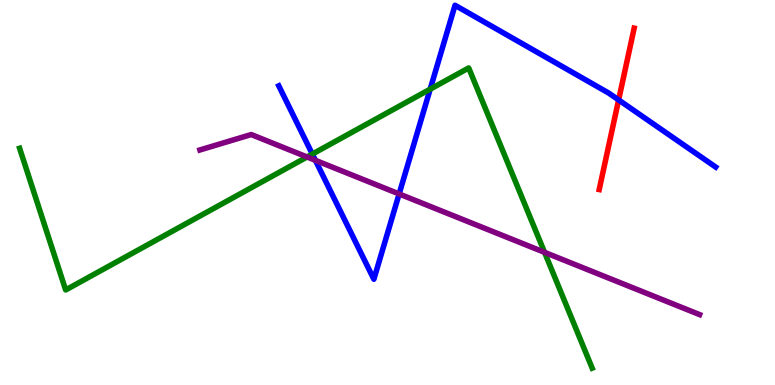[{'lines': ['blue', 'red'], 'intersections': [{'x': 7.98, 'y': 7.4}]}, {'lines': ['green', 'red'], 'intersections': []}, {'lines': ['purple', 'red'], 'intersections': []}, {'lines': ['blue', 'green'], 'intersections': [{'x': 4.03, 'y': 6.0}, {'x': 5.55, 'y': 7.68}]}, {'lines': ['blue', 'purple'], 'intersections': [{'x': 4.07, 'y': 5.84}, {'x': 5.15, 'y': 4.96}]}, {'lines': ['green', 'purple'], 'intersections': [{'x': 3.96, 'y': 5.92}, {'x': 7.03, 'y': 3.45}]}]